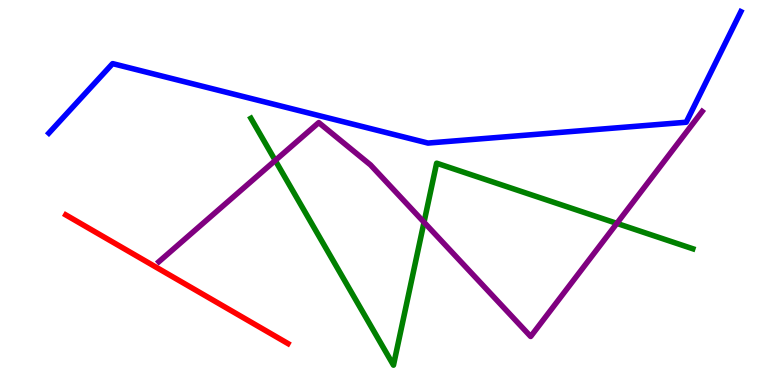[{'lines': ['blue', 'red'], 'intersections': []}, {'lines': ['green', 'red'], 'intersections': []}, {'lines': ['purple', 'red'], 'intersections': []}, {'lines': ['blue', 'green'], 'intersections': []}, {'lines': ['blue', 'purple'], 'intersections': []}, {'lines': ['green', 'purple'], 'intersections': [{'x': 3.55, 'y': 5.83}, {'x': 5.47, 'y': 4.23}, {'x': 7.96, 'y': 4.2}]}]